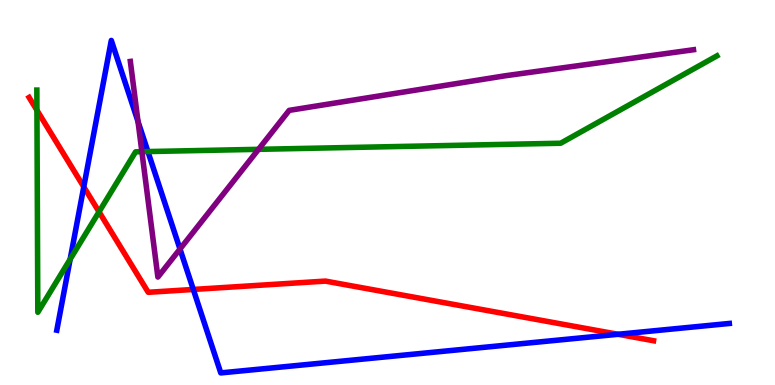[{'lines': ['blue', 'red'], 'intersections': [{'x': 1.08, 'y': 5.15}, {'x': 2.49, 'y': 2.48}, {'x': 7.97, 'y': 1.32}]}, {'lines': ['green', 'red'], 'intersections': [{'x': 0.477, 'y': 7.14}, {'x': 1.28, 'y': 4.5}]}, {'lines': ['purple', 'red'], 'intersections': []}, {'lines': ['blue', 'green'], 'intersections': [{'x': 0.905, 'y': 3.27}, {'x': 1.91, 'y': 6.06}]}, {'lines': ['blue', 'purple'], 'intersections': [{'x': 1.78, 'y': 6.84}, {'x': 2.32, 'y': 3.53}]}, {'lines': ['green', 'purple'], 'intersections': [{'x': 1.83, 'y': 6.06}, {'x': 3.34, 'y': 6.12}]}]